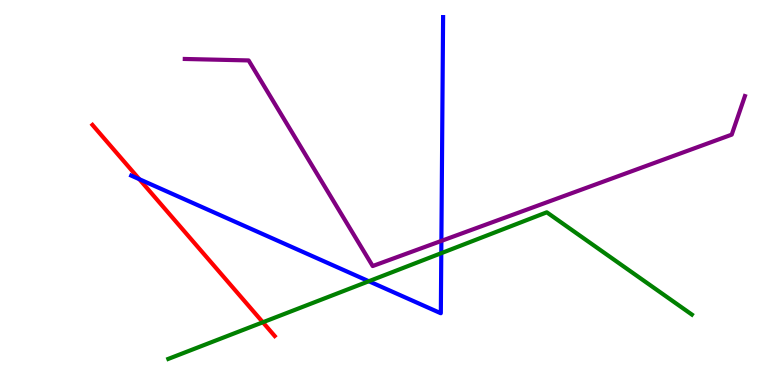[{'lines': ['blue', 'red'], 'intersections': [{'x': 1.8, 'y': 5.35}]}, {'lines': ['green', 'red'], 'intersections': [{'x': 3.39, 'y': 1.63}]}, {'lines': ['purple', 'red'], 'intersections': []}, {'lines': ['blue', 'green'], 'intersections': [{'x': 4.76, 'y': 2.7}, {'x': 5.69, 'y': 3.42}]}, {'lines': ['blue', 'purple'], 'intersections': [{'x': 5.7, 'y': 3.74}]}, {'lines': ['green', 'purple'], 'intersections': []}]